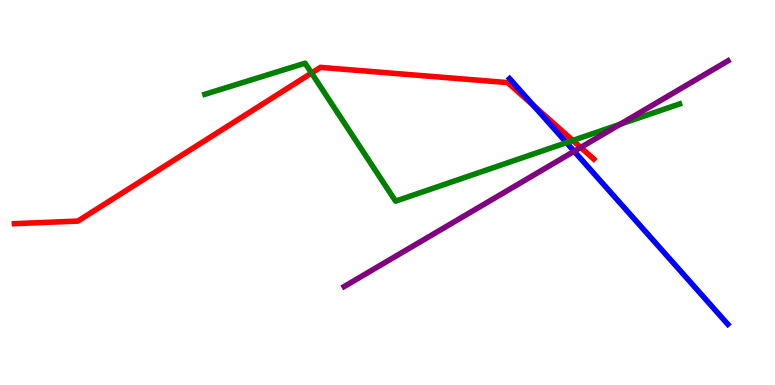[{'lines': ['blue', 'red'], 'intersections': [{'x': 6.88, 'y': 7.26}]}, {'lines': ['green', 'red'], 'intersections': [{'x': 4.02, 'y': 8.1}, {'x': 7.39, 'y': 6.35}]}, {'lines': ['purple', 'red'], 'intersections': [{'x': 7.49, 'y': 6.17}]}, {'lines': ['blue', 'green'], 'intersections': [{'x': 7.31, 'y': 6.3}]}, {'lines': ['blue', 'purple'], 'intersections': [{'x': 7.41, 'y': 6.07}]}, {'lines': ['green', 'purple'], 'intersections': [{'x': 8.0, 'y': 6.77}]}]